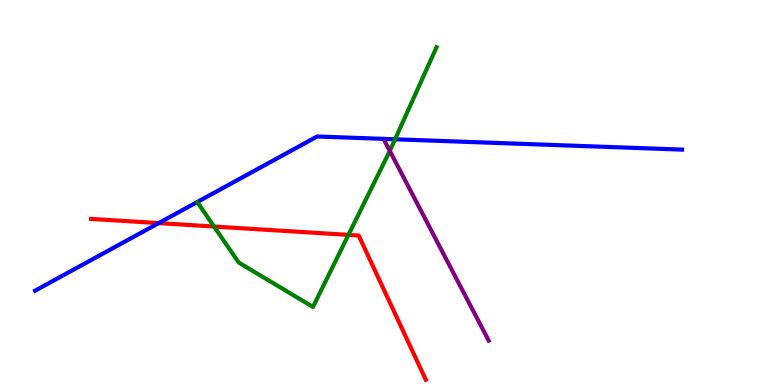[{'lines': ['blue', 'red'], 'intersections': [{'x': 2.05, 'y': 4.21}]}, {'lines': ['green', 'red'], 'intersections': [{'x': 2.76, 'y': 4.12}, {'x': 4.5, 'y': 3.9}]}, {'lines': ['purple', 'red'], 'intersections': []}, {'lines': ['blue', 'green'], 'intersections': [{'x': 5.1, 'y': 6.38}]}, {'lines': ['blue', 'purple'], 'intersections': []}, {'lines': ['green', 'purple'], 'intersections': [{'x': 5.03, 'y': 6.08}]}]